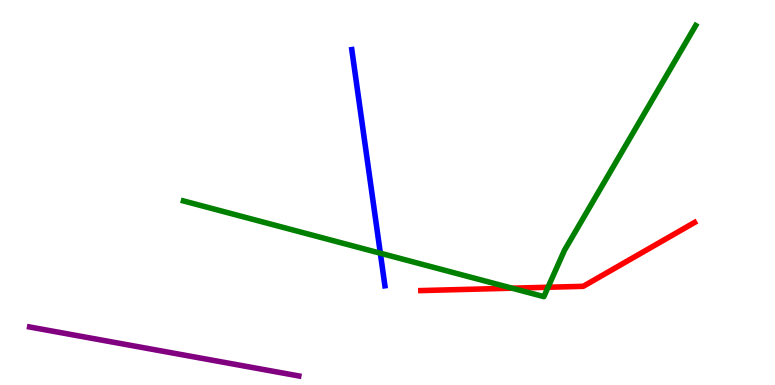[{'lines': ['blue', 'red'], 'intersections': []}, {'lines': ['green', 'red'], 'intersections': [{'x': 6.61, 'y': 2.51}, {'x': 7.07, 'y': 2.54}]}, {'lines': ['purple', 'red'], 'intersections': []}, {'lines': ['blue', 'green'], 'intersections': [{'x': 4.91, 'y': 3.42}]}, {'lines': ['blue', 'purple'], 'intersections': []}, {'lines': ['green', 'purple'], 'intersections': []}]